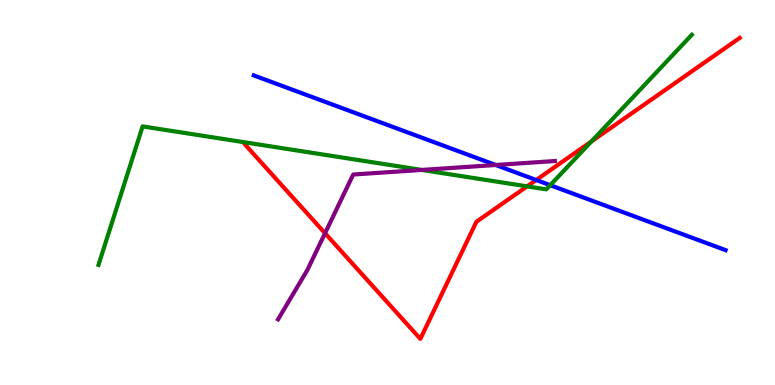[{'lines': ['blue', 'red'], 'intersections': [{'x': 6.92, 'y': 5.32}]}, {'lines': ['green', 'red'], 'intersections': [{'x': 6.8, 'y': 5.16}, {'x': 7.63, 'y': 6.33}]}, {'lines': ['purple', 'red'], 'intersections': [{'x': 4.19, 'y': 3.94}]}, {'lines': ['blue', 'green'], 'intersections': [{'x': 7.1, 'y': 5.19}]}, {'lines': ['blue', 'purple'], 'intersections': [{'x': 6.4, 'y': 5.71}]}, {'lines': ['green', 'purple'], 'intersections': [{'x': 5.44, 'y': 5.59}]}]